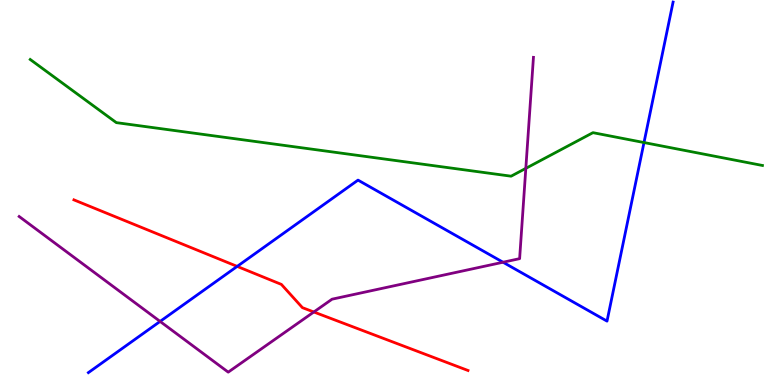[{'lines': ['blue', 'red'], 'intersections': [{'x': 3.06, 'y': 3.08}]}, {'lines': ['green', 'red'], 'intersections': []}, {'lines': ['purple', 'red'], 'intersections': [{'x': 4.05, 'y': 1.9}]}, {'lines': ['blue', 'green'], 'intersections': [{'x': 8.31, 'y': 6.3}]}, {'lines': ['blue', 'purple'], 'intersections': [{'x': 2.07, 'y': 1.65}, {'x': 6.49, 'y': 3.19}]}, {'lines': ['green', 'purple'], 'intersections': [{'x': 6.78, 'y': 5.63}]}]